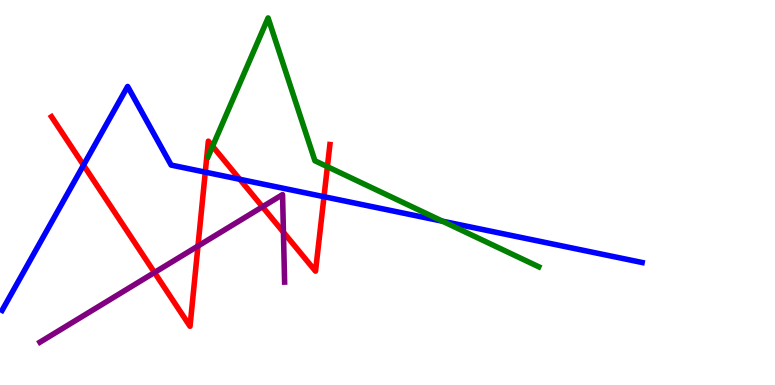[{'lines': ['blue', 'red'], 'intersections': [{'x': 1.08, 'y': 5.71}, {'x': 2.65, 'y': 5.53}, {'x': 3.09, 'y': 5.34}, {'x': 4.18, 'y': 4.89}]}, {'lines': ['green', 'red'], 'intersections': [{'x': 2.74, 'y': 6.2}, {'x': 4.22, 'y': 5.67}]}, {'lines': ['purple', 'red'], 'intersections': [{'x': 1.99, 'y': 2.92}, {'x': 2.55, 'y': 3.61}, {'x': 3.39, 'y': 4.63}, {'x': 3.66, 'y': 3.97}]}, {'lines': ['blue', 'green'], 'intersections': [{'x': 5.71, 'y': 4.25}]}, {'lines': ['blue', 'purple'], 'intersections': []}, {'lines': ['green', 'purple'], 'intersections': []}]